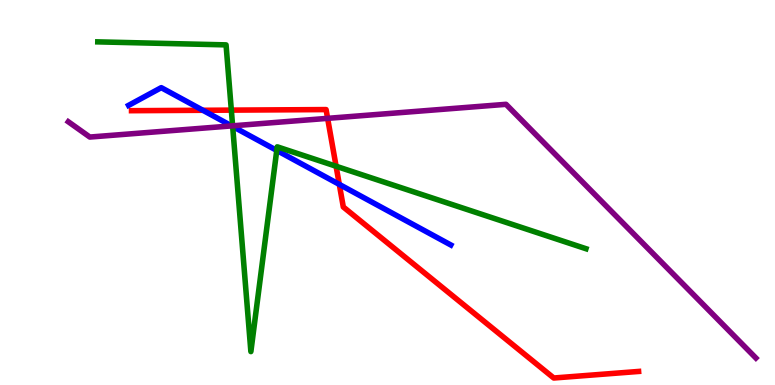[{'lines': ['blue', 'red'], 'intersections': [{'x': 2.62, 'y': 7.14}, {'x': 4.38, 'y': 5.21}]}, {'lines': ['green', 'red'], 'intersections': [{'x': 2.98, 'y': 7.14}, {'x': 4.34, 'y': 5.68}]}, {'lines': ['purple', 'red'], 'intersections': [{'x': 4.23, 'y': 6.93}]}, {'lines': ['blue', 'green'], 'intersections': [{'x': 3.0, 'y': 6.72}, {'x': 3.57, 'y': 6.09}]}, {'lines': ['blue', 'purple'], 'intersections': [{'x': 2.99, 'y': 6.73}]}, {'lines': ['green', 'purple'], 'intersections': [{'x': 3.0, 'y': 6.73}]}]